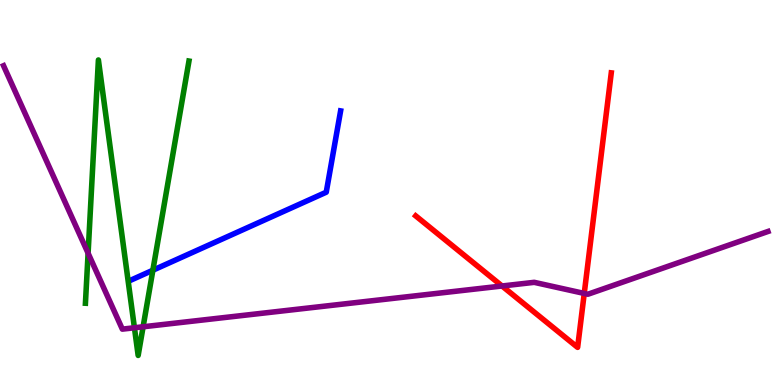[{'lines': ['blue', 'red'], 'intersections': []}, {'lines': ['green', 'red'], 'intersections': []}, {'lines': ['purple', 'red'], 'intersections': [{'x': 6.48, 'y': 2.57}, {'x': 7.54, 'y': 2.38}]}, {'lines': ['blue', 'green'], 'intersections': [{'x': 1.97, 'y': 2.98}]}, {'lines': ['blue', 'purple'], 'intersections': []}, {'lines': ['green', 'purple'], 'intersections': [{'x': 1.14, 'y': 3.42}, {'x': 1.73, 'y': 1.49}, {'x': 1.85, 'y': 1.51}]}]